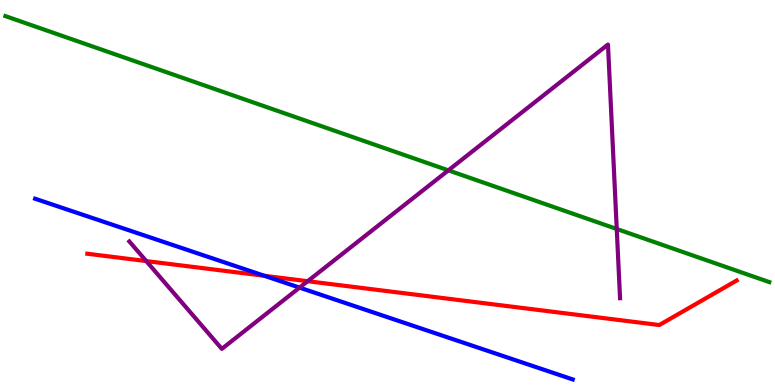[{'lines': ['blue', 'red'], 'intersections': [{'x': 3.41, 'y': 2.84}]}, {'lines': ['green', 'red'], 'intersections': []}, {'lines': ['purple', 'red'], 'intersections': [{'x': 1.89, 'y': 3.22}, {'x': 3.97, 'y': 2.7}]}, {'lines': ['blue', 'green'], 'intersections': []}, {'lines': ['blue', 'purple'], 'intersections': [{'x': 3.87, 'y': 2.53}]}, {'lines': ['green', 'purple'], 'intersections': [{'x': 5.79, 'y': 5.58}, {'x': 7.96, 'y': 4.05}]}]